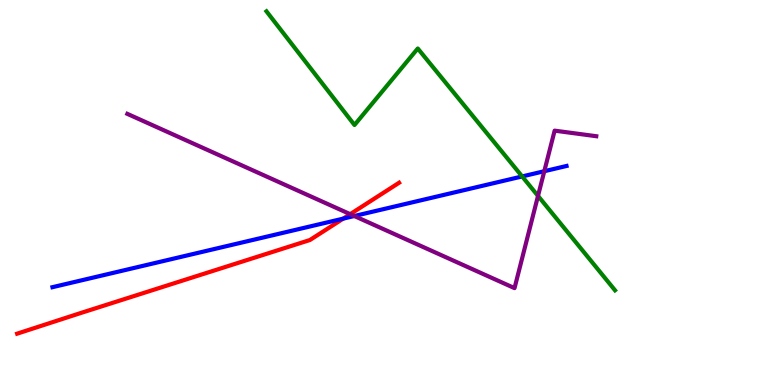[{'lines': ['blue', 'red'], 'intersections': [{'x': 4.43, 'y': 4.32}]}, {'lines': ['green', 'red'], 'intersections': []}, {'lines': ['purple', 'red'], 'intersections': [{'x': 4.52, 'y': 4.44}]}, {'lines': ['blue', 'green'], 'intersections': [{'x': 6.74, 'y': 5.42}]}, {'lines': ['blue', 'purple'], 'intersections': [{'x': 4.57, 'y': 4.39}, {'x': 7.02, 'y': 5.55}]}, {'lines': ['green', 'purple'], 'intersections': [{'x': 6.94, 'y': 4.91}]}]